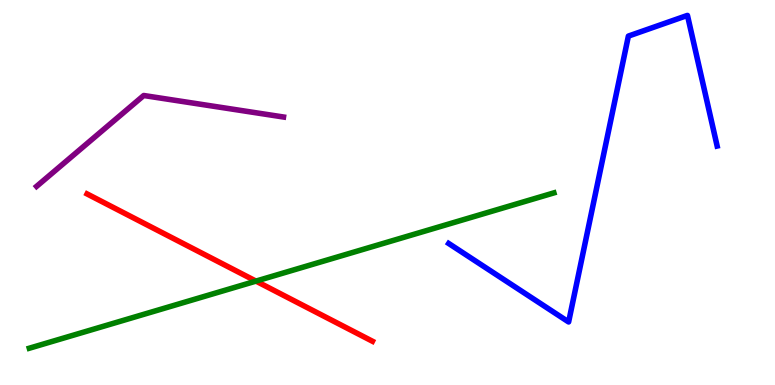[{'lines': ['blue', 'red'], 'intersections': []}, {'lines': ['green', 'red'], 'intersections': [{'x': 3.3, 'y': 2.7}]}, {'lines': ['purple', 'red'], 'intersections': []}, {'lines': ['blue', 'green'], 'intersections': []}, {'lines': ['blue', 'purple'], 'intersections': []}, {'lines': ['green', 'purple'], 'intersections': []}]